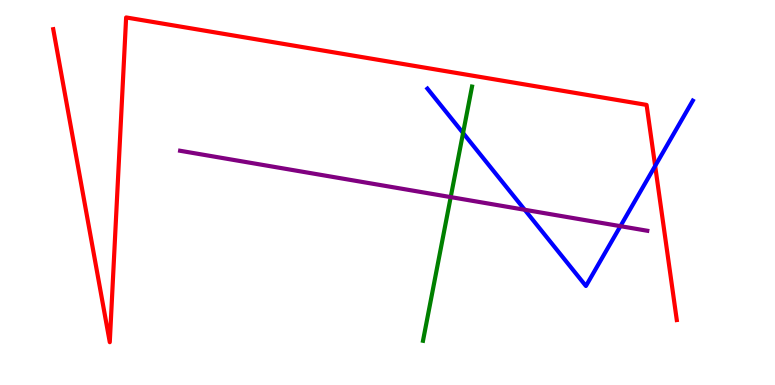[{'lines': ['blue', 'red'], 'intersections': [{'x': 8.45, 'y': 5.69}]}, {'lines': ['green', 'red'], 'intersections': []}, {'lines': ['purple', 'red'], 'intersections': []}, {'lines': ['blue', 'green'], 'intersections': [{'x': 5.98, 'y': 6.55}]}, {'lines': ['blue', 'purple'], 'intersections': [{'x': 6.77, 'y': 4.55}, {'x': 8.01, 'y': 4.13}]}, {'lines': ['green', 'purple'], 'intersections': [{'x': 5.82, 'y': 4.88}]}]